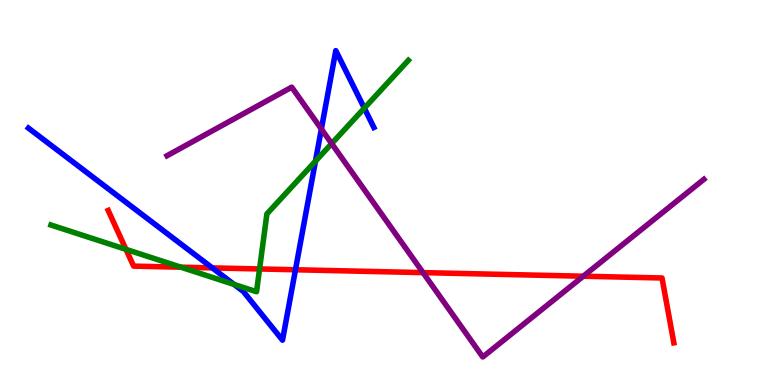[{'lines': ['blue', 'red'], 'intersections': [{'x': 2.74, 'y': 3.04}, {'x': 3.81, 'y': 2.99}]}, {'lines': ['green', 'red'], 'intersections': [{'x': 1.63, 'y': 3.52}, {'x': 2.33, 'y': 3.06}, {'x': 3.35, 'y': 3.01}]}, {'lines': ['purple', 'red'], 'intersections': [{'x': 5.46, 'y': 2.92}, {'x': 7.53, 'y': 2.83}]}, {'lines': ['blue', 'green'], 'intersections': [{'x': 3.02, 'y': 2.61}, {'x': 4.07, 'y': 5.81}, {'x': 4.7, 'y': 7.19}]}, {'lines': ['blue', 'purple'], 'intersections': [{'x': 4.15, 'y': 6.65}]}, {'lines': ['green', 'purple'], 'intersections': [{'x': 4.28, 'y': 6.27}]}]